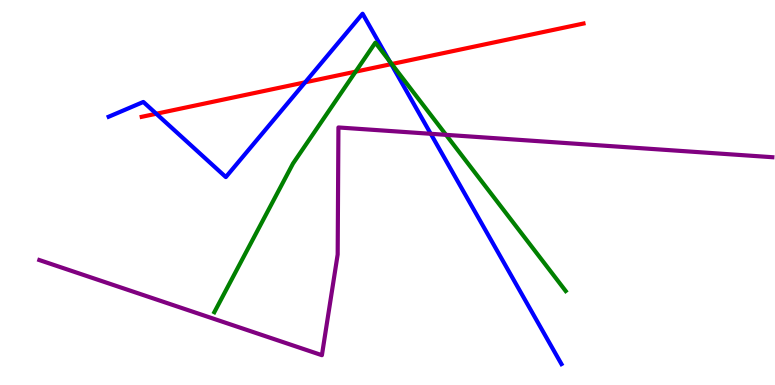[{'lines': ['blue', 'red'], 'intersections': [{'x': 2.02, 'y': 7.05}, {'x': 3.94, 'y': 7.86}, {'x': 5.05, 'y': 8.33}]}, {'lines': ['green', 'red'], 'intersections': [{'x': 4.59, 'y': 8.14}, {'x': 5.05, 'y': 8.34}]}, {'lines': ['purple', 'red'], 'intersections': []}, {'lines': ['blue', 'green'], 'intersections': [{'x': 5.02, 'y': 8.42}]}, {'lines': ['blue', 'purple'], 'intersections': [{'x': 5.56, 'y': 6.52}]}, {'lines': ['green', 'purple'], 'intersections': [{'x': 5.76, 'y': 6.5}]}]